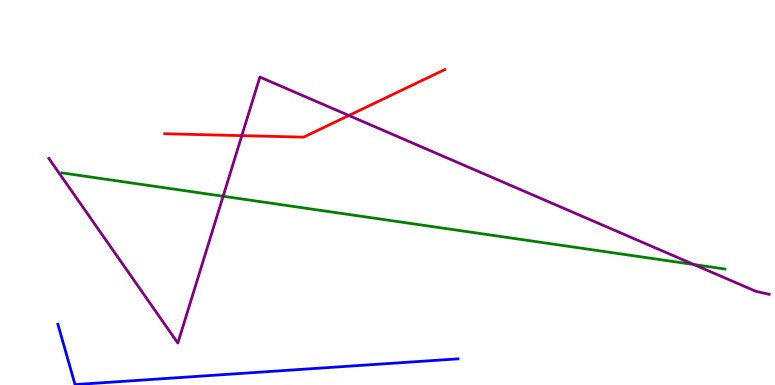[{'lines': ['blue', 'red'], 'intersections': []}, {'lines': ['green', 'red'], 'intersections': []}, {'lines': ['purple', 'red'], 'intersections': [{'x': 3.12, 'y': 6.48}, {'x': 4.5, 'y': 7.0}]}, {'lines': ['blue', 'green'], 'intersections': []}, {'lines': ['blue', 'purple'], 'intersections': []}, {'lines': ['green', 'purple'], 'intersections': [{'x': 2.88, 'y': 4.9}, {'x': 8.95, 'y': 3.13}]}]